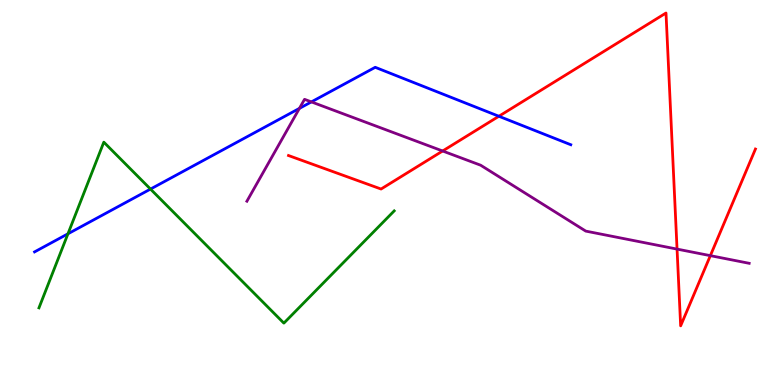[{'lines': ['blue', 'red'], 'intersections': [{'x': 6.44, 'y': 6.98}]}, {'lines': ['green', 'red'], 'intersections': []}, {'lines': ['purple', 'red'], 'intersections': [{'x': 5.71, 'y': 6.08}, {'x': 8.74, 'y': 3.53}, {'x': 9.17, 'y': 3.36}]}, {'lines': ['blue', 'green'], 'intersections': [{'x': 0.877, 'y': 3.93}, {'x': 1.94, 'y': 5.09}]}, {'lines': ['blue', 'purple'], 'intersections': [{'x': 3.86, 'y': 7.18}, {'x': 4.02, 'y': 7.35}]}, {'lines': ['green', 'purple'], 'intersections': []}]